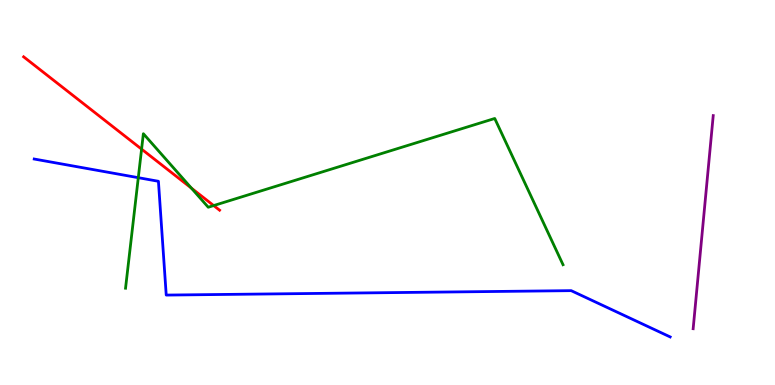[{'lines': ['blue', 'red'], 'intersections': []}, {'lines': ['green', 'red'], 'intersections': [{'x': 1.83, 'y': 6.13}, {'x': 2.47, 'y': 5.11}, {'x': 2.76, 'y': 4.66}]}, {'lines': ['purple', 'red'], 'intersections': []}, {'lines': ['blue', 'green'], 'intersections': [{'x': 1.78, 'y': 5.38}]}, {'lines': ['blue', 'purple'], 'intersections': []}, {'lines': ['green', 'purple'], 'intersections': []}]